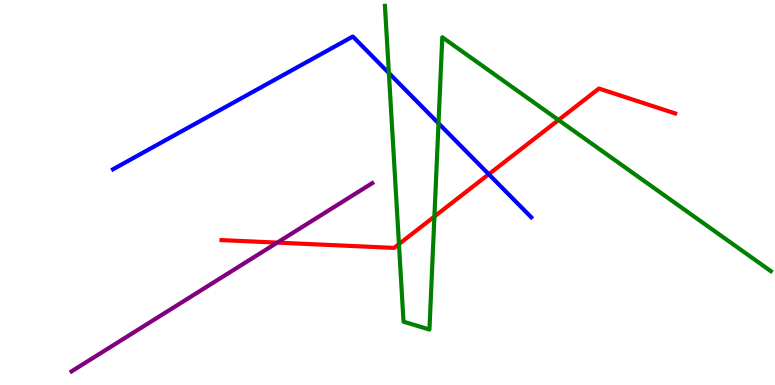[{'lines': ['blue', 'red'], 'intersections': [{'x': 6.31, 'y': 5.47}]}, {'lines': ['green', 'red'], 'intersections': [{'x': 5.15, 'y': 3.66}, {'x': 5.61, 'y': 4.38}, {'x': 7.21, 'y': 6.88}]}, {'lines': ['purple', 'red'], 'intersections': [{'x': 3.58, 'y': 3.7}]}, {'lines': ['blue', 'green'], 'intersections': [{'x': 5.02, 'y': 8.1}, {'x': 5.66, 'y': 6.8}]}, {'lines': ['blue', 'purple'], 'intersections': []}, {'lines': ['green', 'purple'], 'intersections': []}]